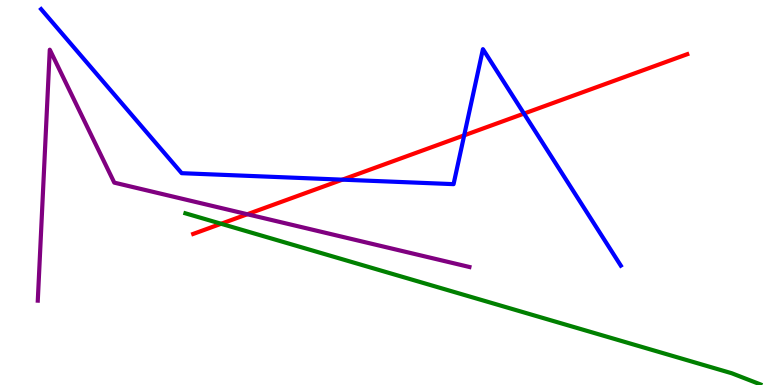[{'lines': ['blue', 'red'], 'intersections': [{'x': 4.42, 'y': 5.33}, {'x': 5.99, 'y': 6.48}, {'x': 6.76, 'y': 7.05}]}, {'lines': ['green', 'red'], 'intersections': [{'x': 2.85, 'y': 4.19}]}, {'lines': ['purple', 'red'], 'intersections': [{'x': 3.19, 'y': 4.44}]}, {'lines': ['blue', 'green'], 'intersections': []}, {'lines': ['blue', 'purple'], 'intersections': []}, {'lines': ['green', 'purple'], 'intersections': []}]